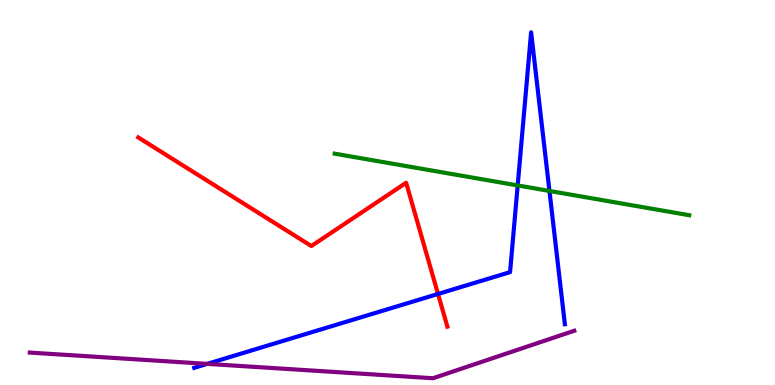[{'lines': ['blue', 'red'], 'intersections': [{'x': 5.65, 'y': 2.36}]}, {'lines': ['green', 'red'], 'intersections': []}, {'lines': ['purple', 'red'], 'intersections': []}, {'lines': ['blue', 'green'], 'intersections': [{'x': 6.68, 'y': 5.18}, {'x': 7.09, 'y': 5.04}]}, {'lines': ['blue', 'purple'], 'intersections': [{'x': 2.67, 'y': 0.549}]}, {'lines': ['green', 'purple'], 'intersections': []}]